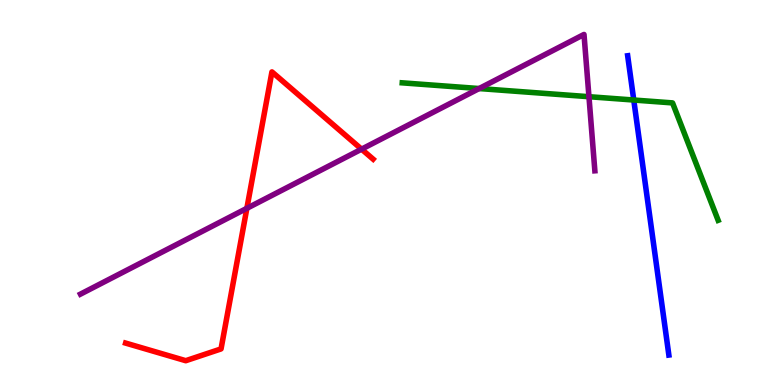[{'lines': ['blue', 'red'], 'intersections': []}, {'lines': ['green', 'red'], 'intersections': []}, {'lines': ['purple', 'red'], 'intersections': [{'x': 3.19, 'y': 4.59}, {'x': 4.67, 'y': 6.13}]}, {'lines': ['blue', 'green'], 'intersections': [{'x': 8.18, 'y': 7.4}]}, {'lines': ['blue', 'purple'], 'intersections': []}, {'lines': ['green', 'purple'], 'intersections': [{'x': 6.18, 'y': 7.7}, {'x': 7.6, 'y': 7.49}]}]